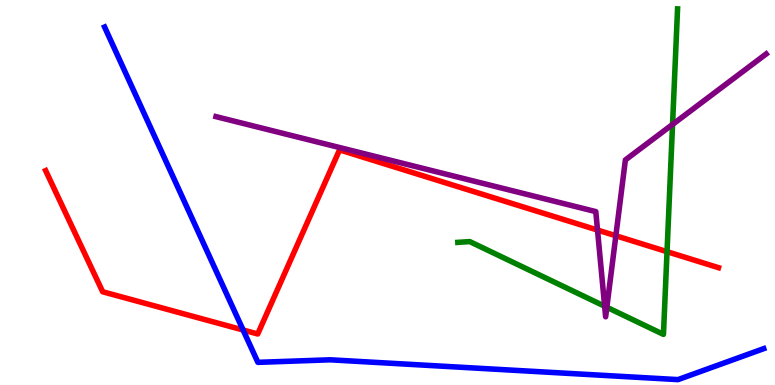[{'lines': ['blue', 'red'], 'intersections': [{'x': 3.14, 'y': 1.43}]}, {'lines': ['green', 'red'], 'intersections': [{'x': 8.61, 'y': 3.46}]}, {'lines': ['purple', 'red'], 'intersections': [{'x': 7.71, 'y': 4.02}, {'x': 7.95, 'y': 3.88}]}, {'lines': ['blue', 'green'], 'intersections': []}, {'lines': ['blue', 'purple'], 'intersections': []}, {'lines': ['green', 'purple'], 'intersections': [{'x': 7.8, 'y': 2.05}, {'x': 7.83, 'y': 2.02}, {'x': 8.68, 'y': 6.77}]}]